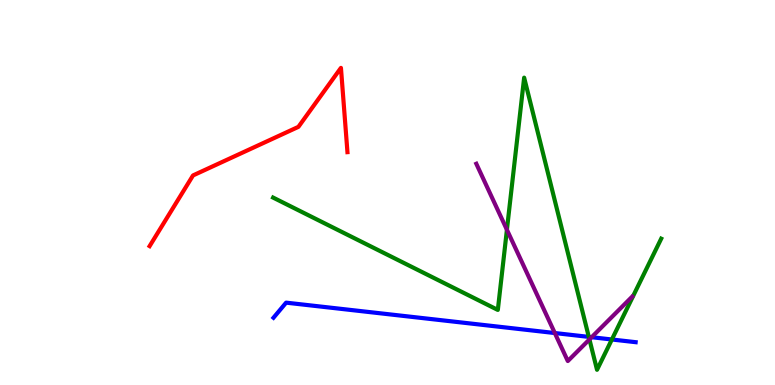[{'lines': ['blue', 'red'], 'intersections': []}, {'lines': ['green', 'red'], 'intersections': []}, {'lines': ['purple', 'red'], 'intersections': []}, {'lines': ['blue', 'green'], 'intersections': [{'x': 7.6, 'y': 1.25}, {'x': 7.9, 'y': 1.18}]}, {'lines': ['blue', 'purple'], 'intersections': [{'x': 7.16, 'y': 1.35}, {'x': 7.63, 'y': 1.24}]}, {'lines': ['green', 'purple'], 'intersections': [{'x': 6.54, 'y': 4.03}, {'x': 7.61, 'y': 1.18}]}]